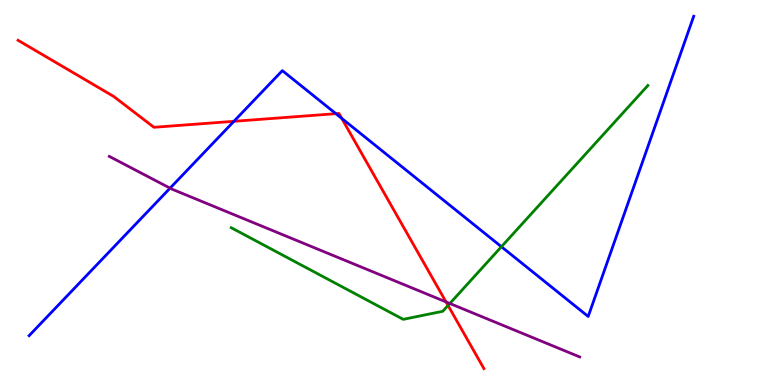[{'lines': ['blue', 'red'], 'intersections': [{'x': 3.02, 'y': 6.85}, {'x': 4.33, 'y': 7.05}, {'x': 4.41, 'y': 6.93}]}, {'lines': ['green', 'red'], 'intersections': [{'x': 5.78, 'y': 2.07}]}, {'lines': ['purple', 'red'], 'intersections': [{'x': 5.76, 'y': 2.16}]}, {'lines': ['blue', 'green'], 'intersections': [{'x': 6.47, 'y': 3.59}]}, {'lines': ['blue', 'purple'], 'intersections': [{'x': 2.19, 'y': 5.11}]}, {'lines': ['green', 'purple'], 'intersections': [{'x': 5.8, 'y': 2.12}]}]